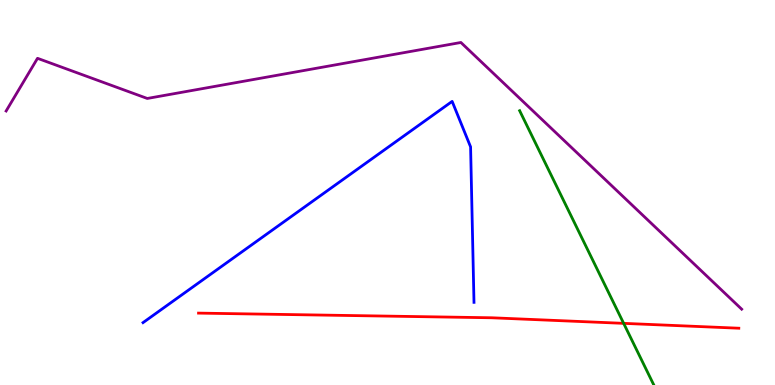[{'lines': ['blue', 'red'], 'intersections': []}, {'lines': ['green', 'red'], 'intersections': [{'x': 8.05, 'y': 1.6}]}, {'lines': ['purple', 'red'], 'intersections': []}, {'lines': ['blue', 'green'], 'intersections': []}, {'lines': ['blue', 'purple'], 'intersections': []}, {'lines': ['green', 'purple'], 'intersections': []}]